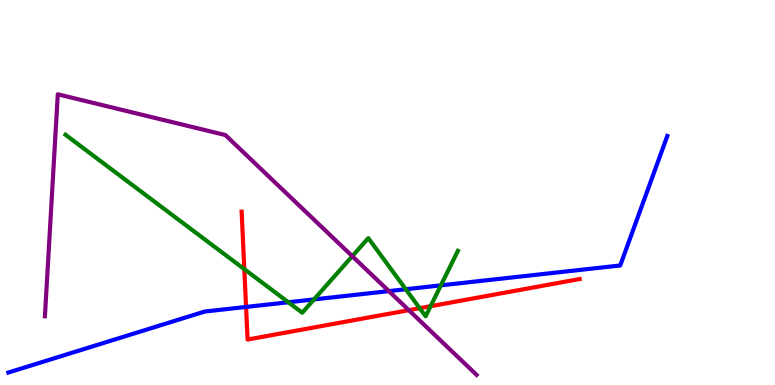[{'lines': ['blue', 'red'], 'intersections': [{'x': 3.18, 'y': 2.03}]}, {'lines': ['green', 'red'], 'intersections': [{'x': 3.15, 'y': 3.01}, {'x': 5.42, 'y': 2.0}, {'x': 5.56, 'y': 2.05}]}, {'lines': ['purple', 'red'], 'intersections': [{'x': 5.28, 'y': 1.94}]}, {'lines': ['blue', 'green'], 'intersections': [{'x': 3.72, 'y': 2.15}, {'x': 4.05, 'y': 2.22}, {'x': 5.24, 'y': 2.49}, {'x': 5.69, 'y': 2.59}]}, {'lines': ['blue', 'purple'], 'intersections': [{'x': 5.02, 'y': 2.44}]}, {'lines': ['green', 'purple'], 'intersections': [{'x': 4.55, 'y': 3.35}]}]